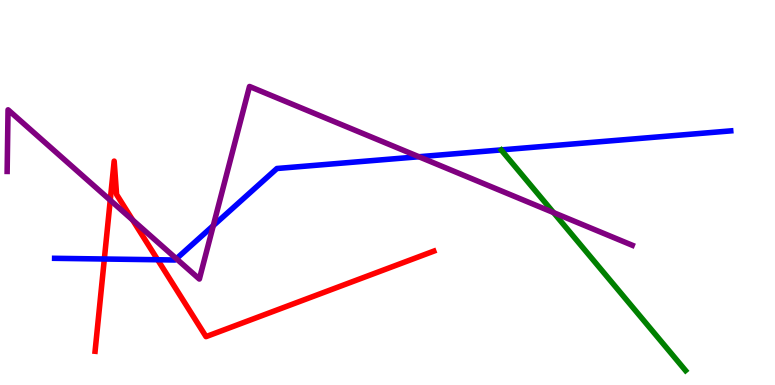[{'lines': ['blue', 'red'], 'intersections': [{'x': 1.35, 'y': 3.27}, {'x': 2.03, 'y': 3.25}]}, {'lines': ['green', 'red'], 'intersections': []}, {'lines': ['purple', 'red'], 'intersections': [{'x': 1.42, 'y': 4.8}, {'x': 1.71, 'y': 4.29}]}, {'lines': ['blue', 'green'], 'intersections': []}, {'lines': ['blue', 'purple'], 'intersections': [{'x': 2.28, 'y': 3.28}, {'x': 2.75, 'y': 4.14}, {'x': 5.41, 'y': 5.93}]}, {'lines': ['green', 'purple'], 'intersections': [{'x': 7.14, 'y': 4.48}]}]